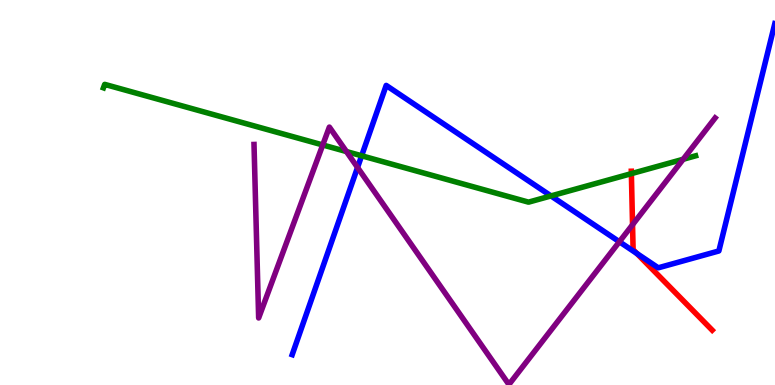[{'lines': ['blue', 'red'], 'intersections': [{'x': 8.22, 'y': 3.42}]}, {'lines': ['green', 'red'], 'intersections': [{'x': 8.15, 'y': 5.49}]}, {'lines': ['purple', 'red'], 'intersections': [{'x': 8.16, 'y': 4.16}]}, {'lines': ['blue', 'green'], 'intersections': [{'x': 4.67, 'y': 5.95}, {'x': 7.11, 'y': 4.91}]}, {'lines': ['blue', 'purple'], 'intersections': [{'x': 4.61, 'y': 5.65}, {'x': 7.99, 'y': 3.72}]}, {'lines': ['green', 'purple'], 'intersections': [{'x': 4.16, 'y': 6.23}, {'x': 4.47, 'y': 6.06}, {'x': 8.82, 'y': 5.86}]}]